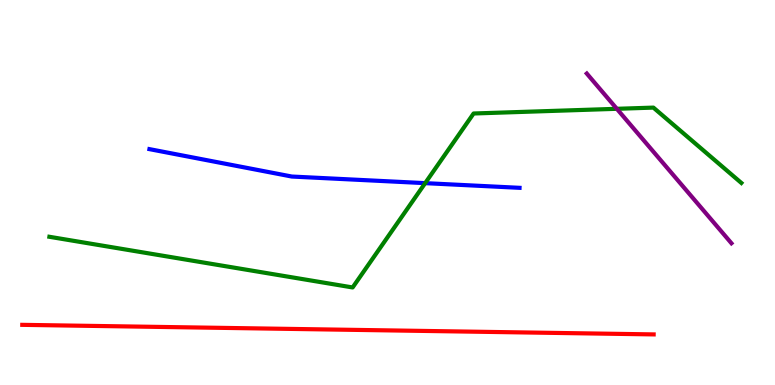[{'lines': ['blue', 'red'], 'intersections': []}, {'lines': ['green', 'red'], 'intersections': []}, {'lines': ['purple', 'red'], 'intersections': []}, {'lines': ['blue', 'green'], 'intersections': [{'x': 5.49, 'y': 5.24}]}, {'lines': ['blue', 'purple'], 'intersections': []}, {'lines': ['green', 'purple'], 'intersections': [{'x': 7.96, 'y': 7.17}]}]